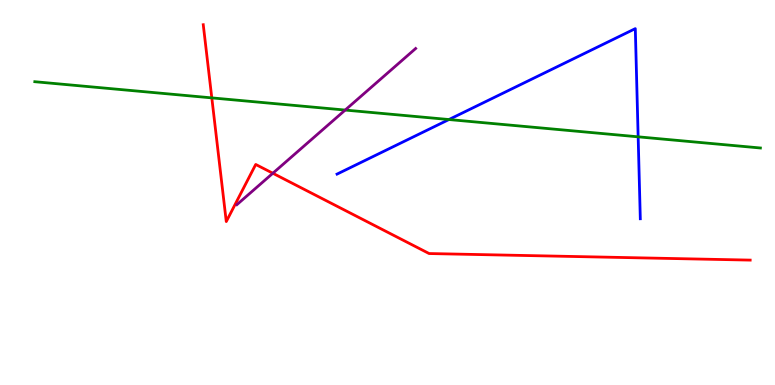[{'lines': ['blue', 'red'], 'intersections': []}, {'lines': ['green', 'red'], 'intersections': [{'x': 2.73, 'y': 7.46}]}, {'lines': ['purple', 'red'], 'intersections': [{'x': 3.52, 'y': 5.5}]}, {'lines': ['blue', 'green'], 'intersections': [{'x': 5.79, 'y': 6.9}, {'x': 8.23, 'y': 6.45}]}, {'lines': ['blue', 'purple'], 'intersections': []}, {'lines': ['green', 'purple'], 'intersections': [{'x': 4.45, 'y': 7.14}]}]